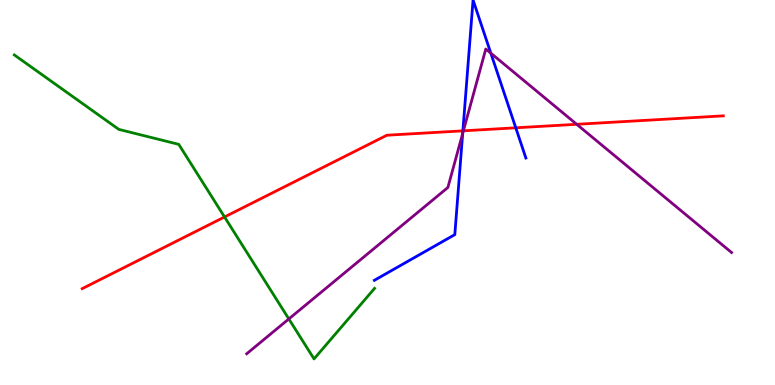[{'lines': ['blue', 'red'], 'intersections': [{'x': 5.97, 'y': 6.6}, {'x': 6.66, 'y': 6.68}]}, {'lines': ['green', 'red'], 'intersections': [{'x': 2.9, 'y': 4.36}]}, {'lines': ['purple', 'red'], 'intersections': [{'x': 5.98, 'y': 6.6}, {'x': 7.44, 'y': 6.77}]}, {'lines': ['blue', 'green'], 'intersections': []}, {'lines': ['blue', 'purple'], 'intersections': [{'x': 5.97, 'y': 6.53}, {'x': 6.33, 'y': 8.62}]}, {'lines': ['green', 'purple'], 'intersections': [{'x': 3.73, 'y': 1.72}]}]